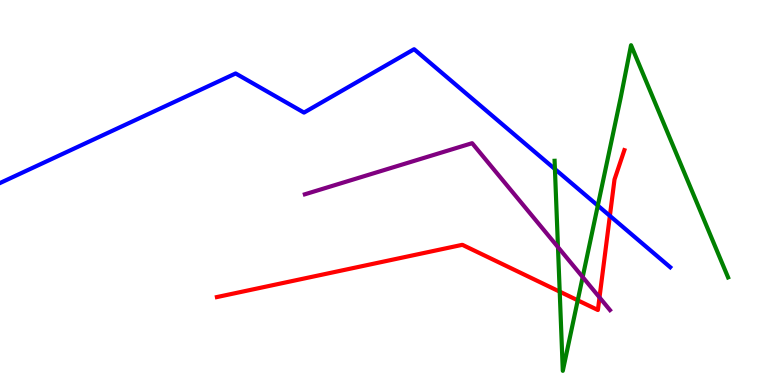[{'lines': ['blue', 'red'], 'intersections': [{'x': 7.87, 'y': 4.39}]}, {'lines': ['green', 'red'], 'intersections': [{'x': 7.22, 'y': 2.42}, {'x': 7.45, 'y': 2.2}]}, {'lines': ['purple', 'red'], 'intersections': [{'x': 7.74, 'y': 2.28}]}, {'lines': ['blue', 'green'], 'intersections': [{'x': 7.16, 'y': 5.61}, {'x': 7.71, 'y': 4.66}]}, {'lines': ['blue', 'purple'], 'intersections': []}, {'lines': ['green', 'purple'], 'intersections': [{'x': 7.2, 'y': 3.58}, {'x': 7.52, 'y': 2.8}]}]